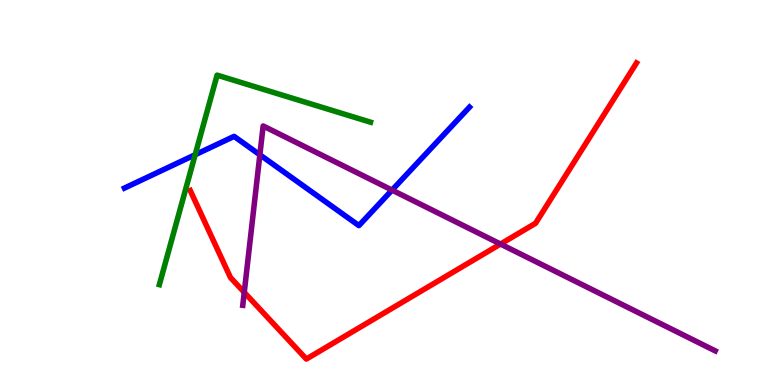[{'lines': ['blue', 'red'], 'intersections': []}, {'lines': ['green', 'red'], 'intersections': []}, {'lines': ['purple', 'red'], 'intersections': [{'x': 3.15, 'y': 2.41}, {'x': 6.46, 'y': 3.66}]}, {'lines': ['blue', 'green'], 'intersections': [{'x': 2.52, 'y': 5.98}]}, {'lines': ['blue', 'purple'], 'intersections': [{'x': 3.35, 'y': 5.98}, {'x': 5.06, 'y': 5.06}]}, {'lines': ['green', 'purple'], 'intersections': []}]